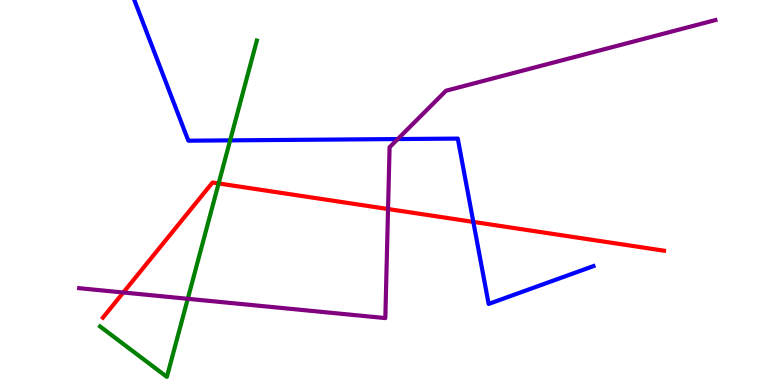[{'lines': ['blue', 'red'], 'intersections': [{'x': 6.11, 'y': 4.24}]}, {'lines': ['green', 'red'], 'intersections': [{'x': 2.82, 'y': 5.24}]}, {'lines': ['purple', 'red'], 'intersections': [{'x': 1.59, 'y': 2.4}, {'x': 5.01, 'y': 4.57}]}, {'lines': ['blue', 'green'], 'intersections': [{'x': 2.97, 'y': 6.35}]}, {'lines': ['blue', 'purple'], 'intersections': [{'x': 5.13, 'y': 6.39}]}, {'lines': ['green', 'purple'], 'intersections': [{'x': 2.42, 'y': 2.24}]}]